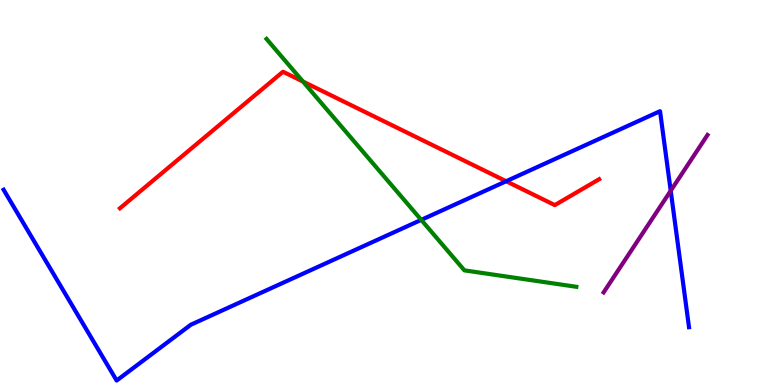[{'lines': ['blue', 'red'], 'intersections': [{'x': 6.53, 'y': 5.29}]}, {'lines': ['green', 'red'], 'intersections': [{'x': 3.91, 'y': 7.88}]}, {'lines': ['purple', 'red'], 'intersections': []}, {'lines': ['blue', 'green'], 'intersections': [{'x': 5.44, 'y': 4.29}]}, {'lines': ['blue', 'purple'], 'intersections': [{'x': 8.65, 'y': 5.05}]}, {'lines': ['green', 'purple'], 'intersections': []}]